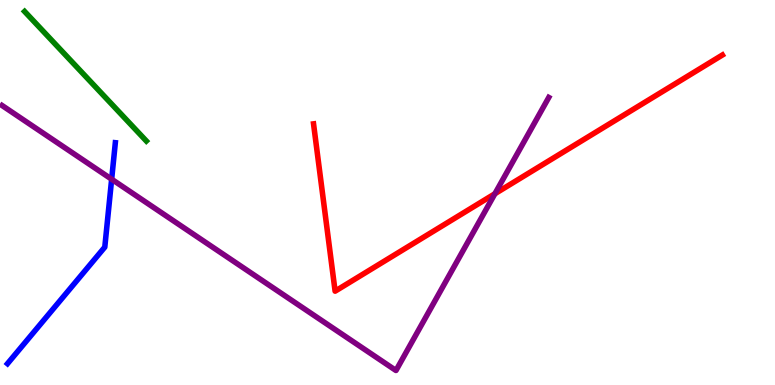[{'lines': ['blue', 'red'], 'intersections': []}, {'lines': ['green', 'red'], 'intersections': []}, {'lines': ['purple', 'red'], 'intersections': [{'x': 6.39, 'y': 4.97}]}, {'lines': ['blue', 'green'], 'intersections': []}, {'lines': ['blue', 'purple'], 'intersections': [{'x': 1.44, 'y': 5.35}]}, {'lines': ['green', 'purple'], 'intersections': []}]